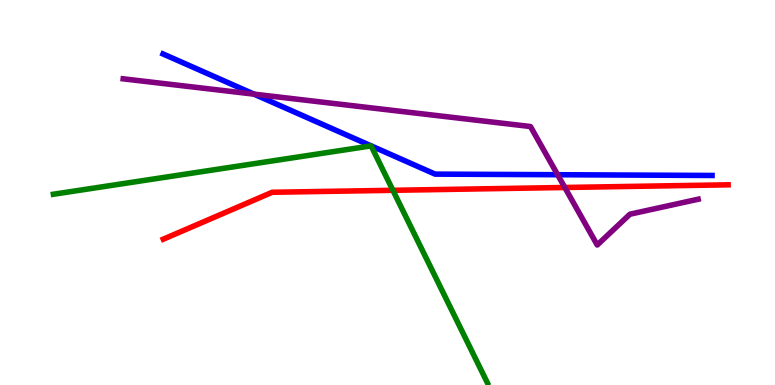[{'lines': ['blue', 'red'], 'intersections': []}, {'lines': ['green', 'red'], 'intersections': [{'x': 5.07, 'y': 5.06}]}, {'lines': ['purple', 'red'], 'intersections': [{'x': 7.29, 'y': 5.13}]}, {'lines': ['blue', 'green'], 'intersections': []}, {'lines': ['blue', 'purple'], 'intersections': [{'x': 3.28, 'y': 7.55}, {'x': 7.19, 'y': 5.46}]}, {'lines': ['green', 'purple'], 'intersections': []}]